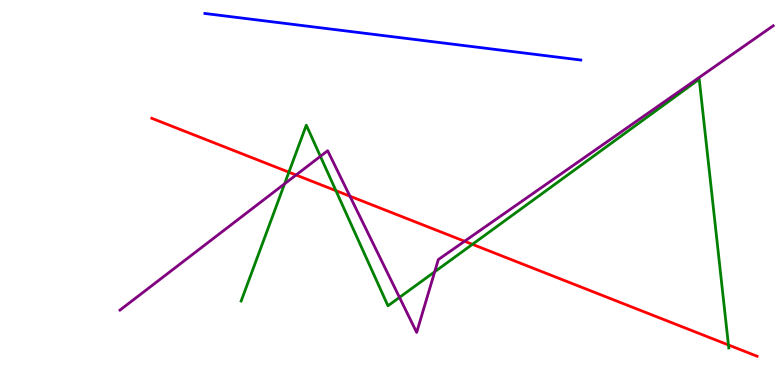[{'lines': ['blue', 'red'], 'intersections': []}, {'lines': ['green', 'red'], 'intersections': [{'x': 3.73, 'y': 5.53}, {'x': 4.33, 'y': 5.05}, {'x': 6.1, 'y': 3.65}, {'x': 9.4, 'y': 1.04}]}, {'lines': ['purple', 'red'], 'intersections': [{'x': 3.82, 'y': 5.45}, {'x': 4.52, 'y': 4.9}, {'x': 5.99, 'y': 3.73}]}, {'lines': ['blue', 'green'], 'intersections': []}, {'lines': ['blue', 'purple'], 'intersections': []}, {'lines': ['green', 'purple'], 'intersections': [{'x': 3.67, 'y': 5.23}, {'x': 4.13, 'y': 5.94}, {'x': 5.15, 'y': 2.28}, {'x': 5.61, 'y': 2.94}]}]